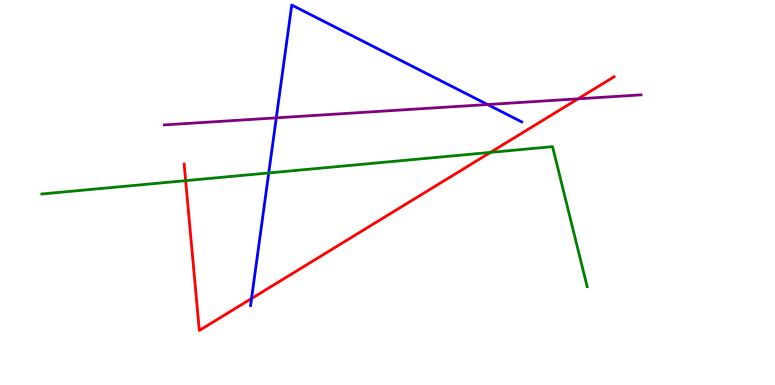[{'lines': ['blue', 'red'], 'intersections': [{'x': 3.25, 'y': 2.25}]}, {'lines': ['green', 'red'], 'intersections': [{'x': 2.4, 'y': 5.31}, {'x': 6.33, 'y': 6.04}]}, {'lines': ['purple', 'red'], 'intersections': [{'x': 7.46, 'y': 7.43}]}, {'lines': ['blue', 'green'], 'intersections': [{'x': 3.47, 'y': 5.51}]}, {'lines': ['blue', 'purple'], 'intersections': [{'x': 3.56, 'y': 6.94}, {'x': 6.29, 'y': 7.28}]}, {'lines': ['green', 'purple'], 'intersections': []}]